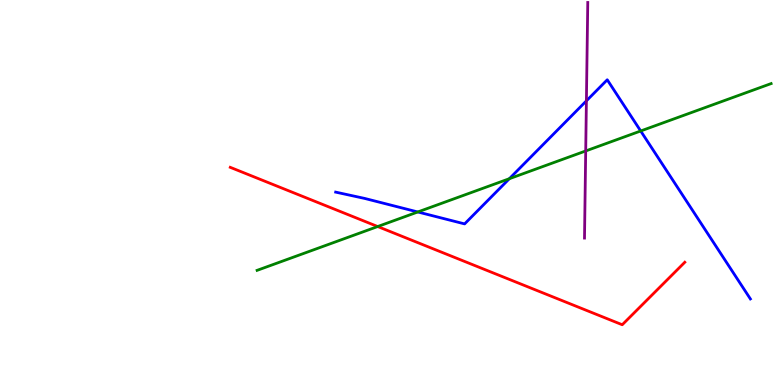[{'lines': ['blue', 'red'], 'intersections': []}, {'lines': ['green', 'red'], 'intersections': [{'x': 4.87, 'y': 4.12}]}, {'lines': ['purple', 'red'], 'intersections': []}, {'lines': ['blue', 'green'], 'intersections': [{'x': 5.39, 'y': 4.49}, {'x': 6.57, 'y': 5.36}, {'x': 8.27, 'y': 6.6}]}, {'lines': ['blue', 'purple'], 'intersections': [{'x': 7.57, 'y': 7.38}]}, {'lines': ['green', 'purple'], 'intersections': [{'x': 7.56, 'y': 6.08}]}]